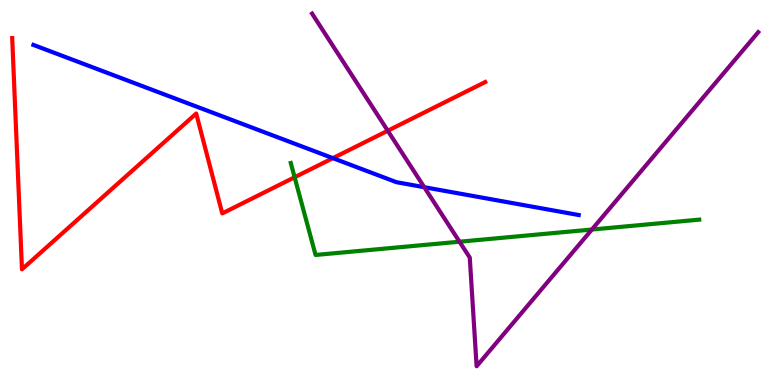[{'lines': ['blue', 'red'], 'intersections': [{'x': 4.3, 'y': 5.89}]}, {'lines': ['green', 'red'], 'intersections': [{'x': 3.8, 'y': 5.4}]}, {'lines': ['purple', 'red'], 'intersections': [{'x': 5.0, 'y': 6.6}]}, {'lines': ['blue', 'green'], 'intersections': []}, {'lines': ['blue', 'purple'], 'intersections': [{'x': 5.47, 'y': 5.14}]}, {'lines': ['green', 'purple'], 'intersections': [{'x': 5.93, 'y': 3.72}, {'x': 7.64, 'y': 4.04}]}]